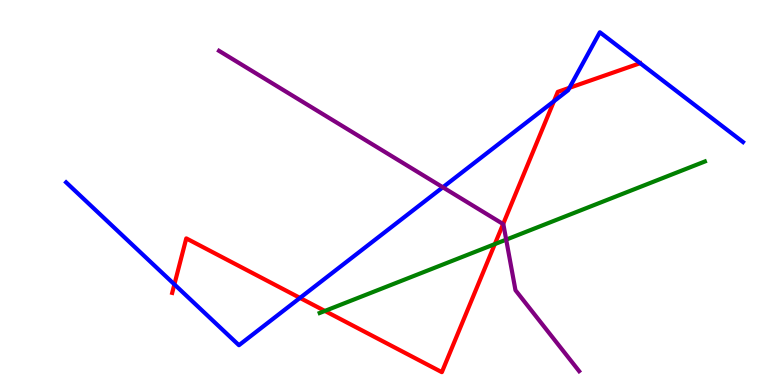[{'lines': ['blue', 'red'], 'intersections': [{'x': 2.25, 'y': 2.61}, {'x': 3.87, 'y': 2.26}, {'x': 7.15, 'y': 7.37}, {'x': 7.35, 'y': 7.72}, {'x': 8.26, 'y': 8.36}]}, {'lines': ['green', 'red'], 'intersections': [{'x': 4.19, 'y': 1.92}, {'x': 6.38, 'y': 3.66}]}, {'lines': ['purple', 'red'], 'intersections': [{'x': 6.49, 'y': 4.18}]}, {'lines': ['blue', 'green'], 'intersections': []}, {'lines': ['blue', 'purple'], 'intersections': [{'x': 5.71, 'y': 5.14}]}, {'lines': ['green', 'purple'], 'intersections': [{'x': 6.53, 'y': 3.78}]}]